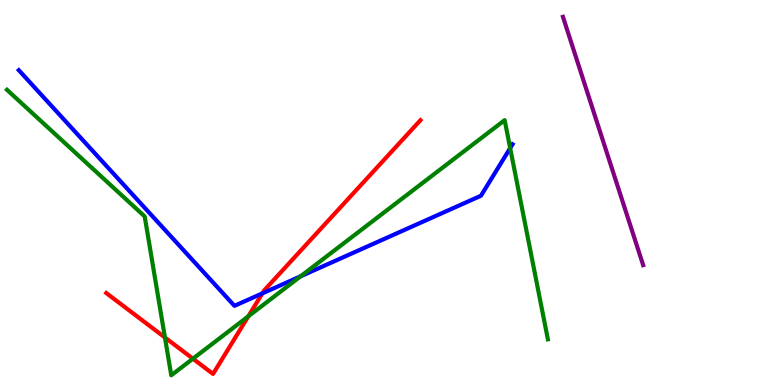[{'lines': ['blue', 'red'], 'intersections': [{'x': 3.39, 'y': 2.38}]}, {'lines': ['green', 'red'], 'intersections': [{'x': 2.13, 'y': 1.23}, {'x': 2.49, 'y': 0.683}, {'x': 3.2, 'y': 1.78}]}, {'lines': ['purple', 'red'], 'intersections': []}, {'lines': ['blue', 'green'], 'intersections': [{'x': 3.88, 'y': 2.82}, {'x': 6.58, 'y': 6.15}]}, {'lines': ['blue', 'purple'], 'intersections': []}, {'lines': ['green', 'purple'], 'intersections': []}]